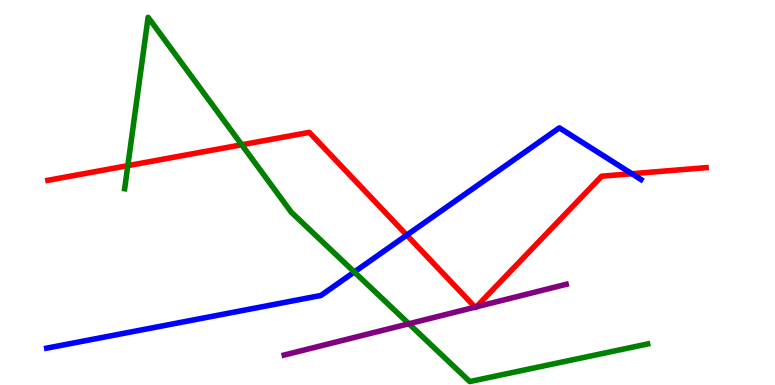[{'lines': ['blue', 'red'], 'intersections': [{'x': 5.25, 'y': 3.89}, {'x': 8.15, 'y': 5.49}]}, {'lines': ['green', 'red'], 'intersections': [{'x': 1.65, 'y': 5.7}, {'x': 3.12, 'y': 6.24}]}, {'lines': ['purple', 'red'], 'intersections': [{'x': 6.13, 'y': 2.02}, {'x': 6.15, 'y': 2.03}]}, {'lines': ['blue', 'green'], 'intersections': [{'x': 4.57, 'y': 2.93}]}, {'lines': ['blue', 'purple'], 'intersections': []}, {'lines': ['green', 'purple'], 'intersections': [{'x': 5.28, 'y': 1.59}]}]